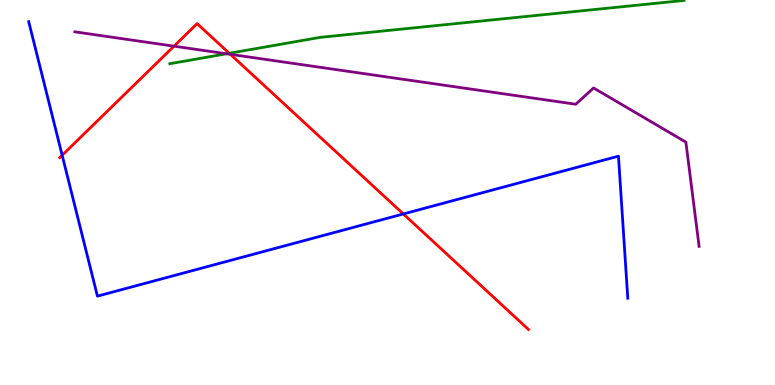[{'lines': ['blue', 'red'], 'intersections': [{'x': 0.802, 'y': 5.97}, {'x': 5.2, 'y': 4.44}]}, {'lines': ['green', 'red'], 'intersections': [{'x': 2.96, 'y': 8.62}]}, {'lines': ['purple', 'red'], 'intersections': [{'x': 2.25, 'y': 8.8}, {'x': 2.97, 'y': 8.59}]}, {'lines': ['blue', 'green'], 'intersections': []}, {'lines': ['blue', 'purple'], 'intersections': []}, {'lines': ['green', 'purple'], 'intersections': [{'x': 2.92, 'y': 8.6}]}]